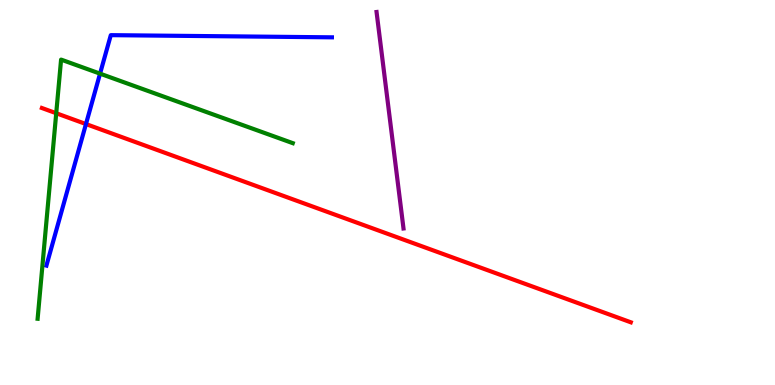[{'lines': ['blue', 'red'], 'intersections': [{'x': 1.11, 'y': 6.78}]}, {'lines': ['green', 'red'], 'intersections': [{'x': 0.726, 'y': 7.06}]}, {'lines': ['purple', 'red'], 'intersections': []}, {'lines': ['blue', 'green'], 'intersections': [{'x': 1.29, 'y': 8.09}]}, {'lines': ['blue', 'purple'], 'intersections': []}, {'lines': ['green', 'purple'], 'intersections': []}]